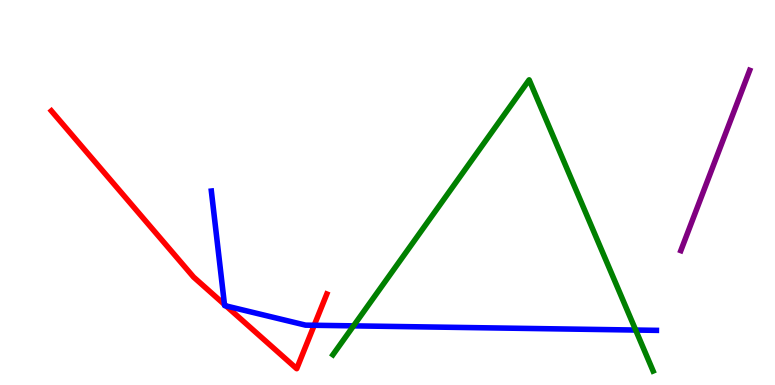[{'lines': ['blue', 'red'], 'intersections': [{'x': 2.9, 'y': 2.09}, {'x': 2.92, 'y': 2.05}, {'x': 4.05, 'y': 1.55}]}, {'lines': ['green', 'red'], 'intersections': []}, {'lines': ['purple', 'red'], 'intersections': []}, {'lines': ['blue', 'green'], 'intersections': [{'x': 4.56, 'y': 1.54}, {'x': 8.2, 'y': 1.43}]}, {'lines': ['blue', 'purple'], 'intersections': []}, {'lines': ['green', 'purple'], 'intersections': []}]